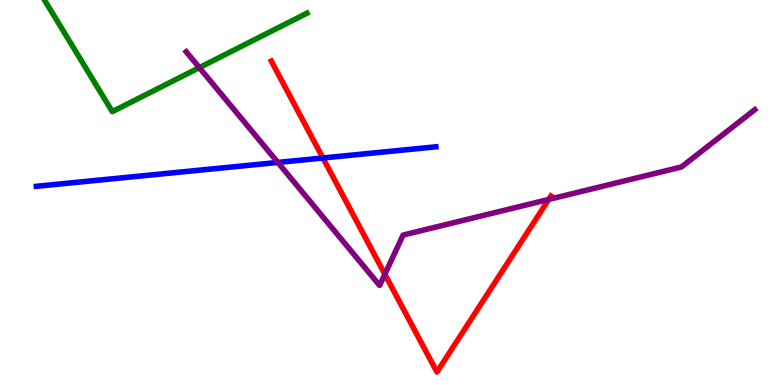[{'lines': ['blue', 'red'], 'intersections': [{'x': 4.17, 'y': 5.9}]}, {'lines': ['green', 'red'], 'intersections': []}, {'lines': ['purple', 'red'], 'intersections': [{'x': 4.97, 'y': 2.88}, {'x': 7.08, 'y': 4.82}]}, {'lines': ['blue', 'green'], 'intersections': []}, {'lines': ['blue', 'purple'], 'intersections': [{'x': 3.58, 'y': 5.78}]}, {'lines': ['green', 'purple'], 'intersections': [{'x': 2.57, 'y': 8.24}]}]